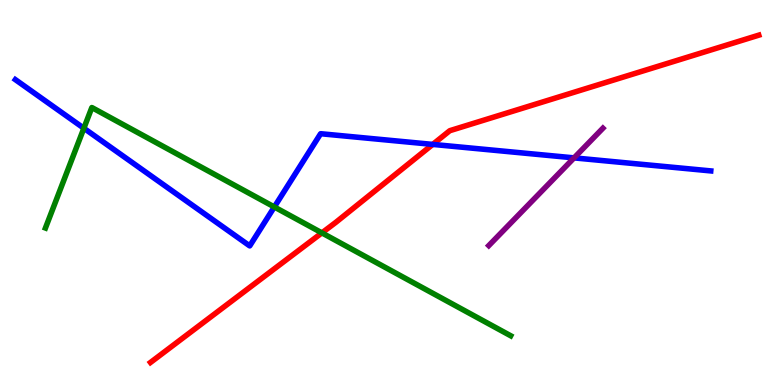[{'lines': ['blue', 'red'], 'intersections': [{'x': 5.58, 'y': 6.25}]}, {'lines': ['green', 'red'], 'intersections': [{'x': 4.15, 'y': 3.95}]}, {'lines': ['purple', 'red'], 'intersections': []}, {'lines': ['blue', 'green'], 'intersections': [{'x': 1.08, 'y': 6.67}, {'x': 3.54, 'y': 4.62}]}, {'lines': ['blue', 'purple'], 'intersections': [{'x': 7.41, 'y': 5.9}]}, {'lines': ['green', 'purple'], 'intersections': []}]